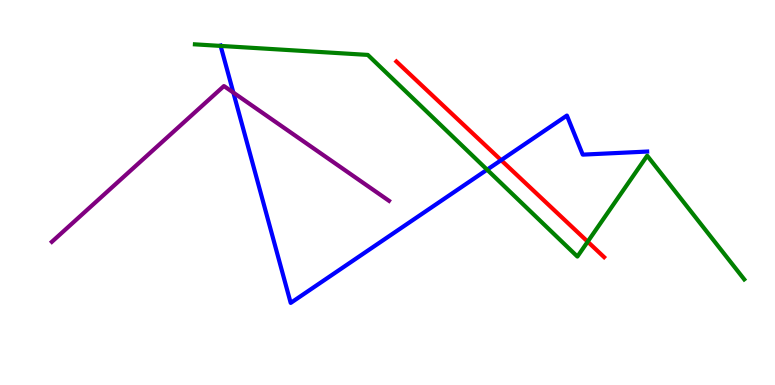[{'lines': ['blue', 'red'], 'intersections': [{'x': 6.47, 'y': 5.84}]}, {'lines': ['green', 'red'], 'intersections': [{'x': 7.58, 'y': 3.72}]}, {'lines': ['purple', 'red'], 'intersections': []}, {'lines': ['blue', 'green'], 'intersections': [{'x': 2.85, 'y': 8.81}, {'x': 6.29, 'y': 5.59}]}, {'lines': ['blue', 'purple'], 'intersections': [{'x': 3.01, 'y': 7.6}]}, {'lines': ['green', 'purple'], 'intersections': []}]